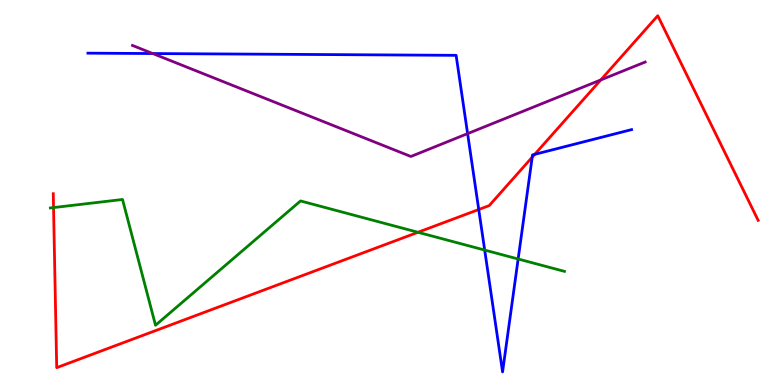[{'lines': ['blue', 'red'], 'intersections': [{'x': 6.18, 'y': 4.56}, {'x': 6.87, 'y': 5.92}, {'x': 6.9, 'y': 5.99}]}, {'lines': ['green', 'red'], 'intersections': [{'x': 0.691, 'y': 4.61}, {'x': 5.39, 'y': 3.97}]}, {'lines': ['purple', 'red'], 'intersections': [{'x': 7.75, 'y': 7.92}]}, {'lines': ['blue', 'green'], 'intersections': [{'x': 6.25, 'y': 3.5}, {'x': 6.69, 'y': 3.27}]}, {'lines': ['blue', 'purple'], 'intersections': [{'x': 1.97, 'y': 8.61}, {'x': 6.03, 'y': 6.53}]}, {'lines': ['green', 'purple'], 'intersections': []}]